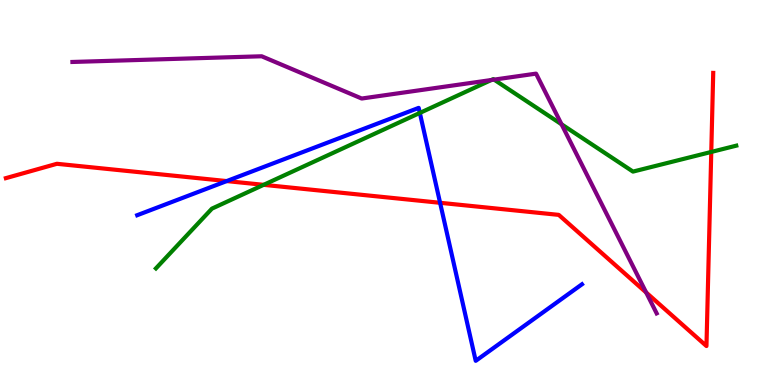[{'lines': ['blue', 'red'], 'intersections': [{'x': 2.93, 'y': 5.3}, {'x': 5.68, 'y': 4.73}]}, {'lines': ['green', 'red'], 'intersections': [{'x': 3.4, 'y': 5.2}, {'x': 9.18, 'y': 6.05}]}, {'lines': ['purple', 'red'], 'intersections': [{'x': 8.34, 'y': 2.4}]}, {'lines': ['blue', 'green'], 'intersections': [{'x': 5.42, 'y': 7.07}]}, {'lines': ['blue', 'purple'], 'intersections': []}, {'lines': ['green', 'purple'], 'intersections': [{'x': 6.34, 'y': 7.92}, {'x': 6.38, 'y': 7.93}, {'x': 7.25, 'y': 6.77}]}]